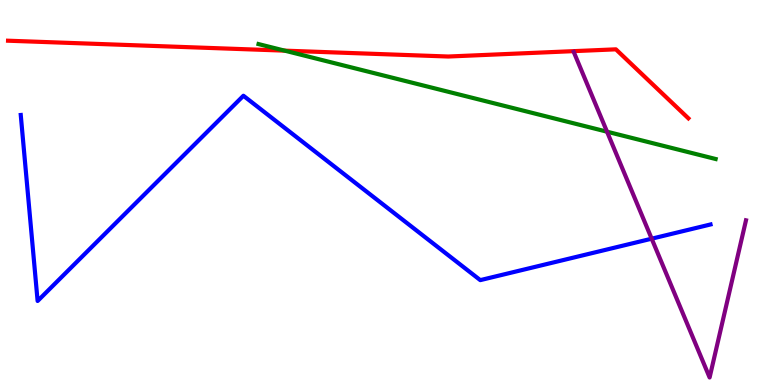[{'lines': ['blue', 'red'], 'intersections': []}, {'lines': ['green', 'red'], 'intersections': [{'x': 3.67, 'y': 8.68}]}, {'lines': ['purple', 'red'], 'intersections': []}, {'lines': ['blue', 'green'], 'intersections': []}, {'lines': ['blue', 'purple'], 'intersections': [{'x': 8.41, 'y': 3.8}]}, {'lines': ['green', 'purple'], 'intersections': [{'x': 7.83, 'y': 6.58}]}]